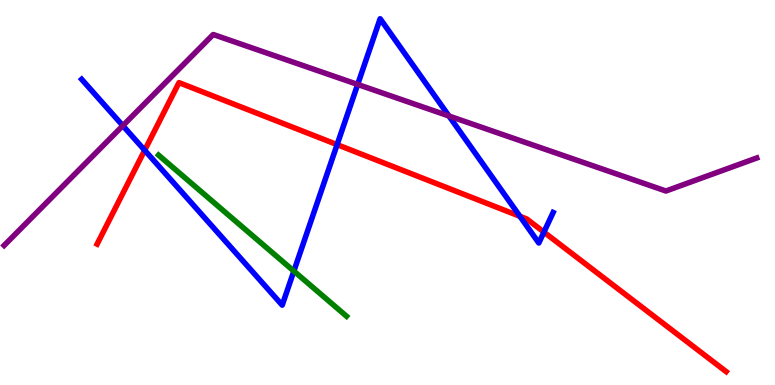[{'lines': ['blue', 'red'], 'intersections': [{'x': 1.87, 'y': 6.1}, {'x': 4.35, 'y': 6.24}, {'x': 6.71, 'y': 4.38}, {'x': 7.02, 'y': 3.97}]}, {'lines': ['green', 'red'], 'intersections': []}, {'lines': ['purple', 'red'], 'intersections': []}, {'lines': ['blue', 'green'], 'intersections': [{'x': 3.79, 'y': 2.96}]}, {'lines': ['blue', 'purple'], 'intersections': [{'x': 1.59, 'y': 6.74}, {'x': 4.62, 'y': 7.81}, {'x': 5.79, 'y': 6.99}]}, {'lines': ['green', 'purple'], 'intersections': []}]